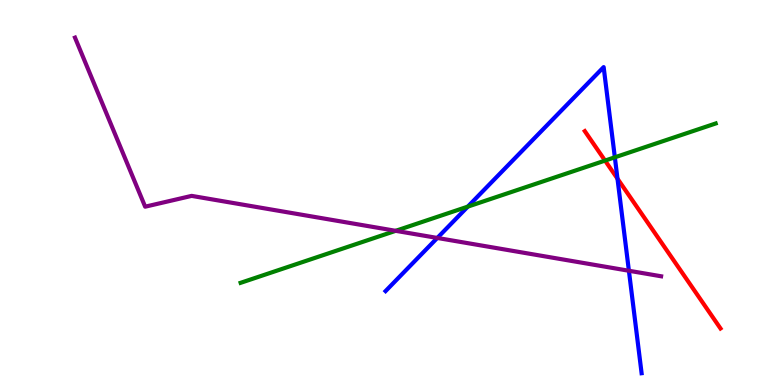[{'lines': ['blue', 'red'], 'intersections': [{'x': 7.97, 'y': 5.36}]}, {'lines': ['green', 'red'], 'intersections': [{'x': 7.81, 'y': 5.83}]}, {'lines': ['purple', 'red'], 'intersections': []}, {'lines': ['blue', 'green'], 'intersections': [{'x': 6.04, 'y': 4.63}, {'x': 7.93, 'y': 5.91}]}, {'lines': ['blue', 'purple'], 'intersections': [{'x': 5.64, 'y': 3.82}, {'x': 8.11, 'y': 2.97}]}, {'lines': ['green', 'purple'], 'intersections': [{'x': 5.11, 'y': 4.0}]}]